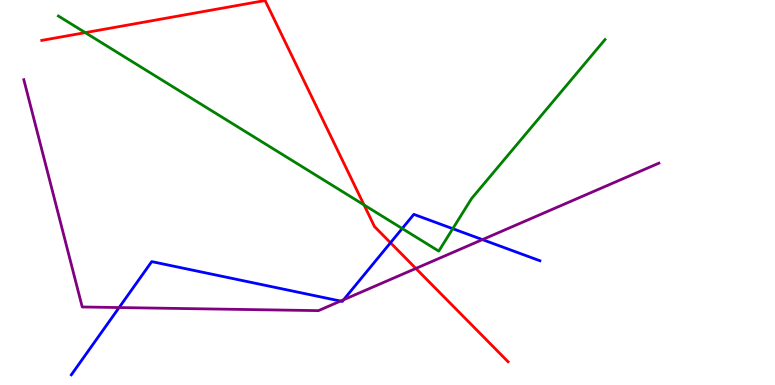[{'lines': ['blue', 'red'], 'intersections': [{'x': 5.04, 'y': 3.69}]}, {'lines': ['green', 'red'], 'intersections': [{'x': 1.1, 'y': 9.15}, {'x': 4.7, 'y': 4.68}]}, {'lines': ['purple', 'red'], 'intersections': [{'x': 5.37, 'y': 3.03}]}, {'lines': ['blue', 'green'], 'intersections': [{'x': 5.19, 'y': 4.06}, {'x': 5.84, 'y': 4.06}]}, {'lines': ['blue', 'purple'], 'intersections': [{'x': 1.54, 'y': 2.01}, {'x': 4.39, 'y': 2.18}, {'x': 4.43, 'y': 2.22}, {'x': 6.22, 'y': 3.78}]}, {'lines': ['green', 'purple'], 'intersections': []}]